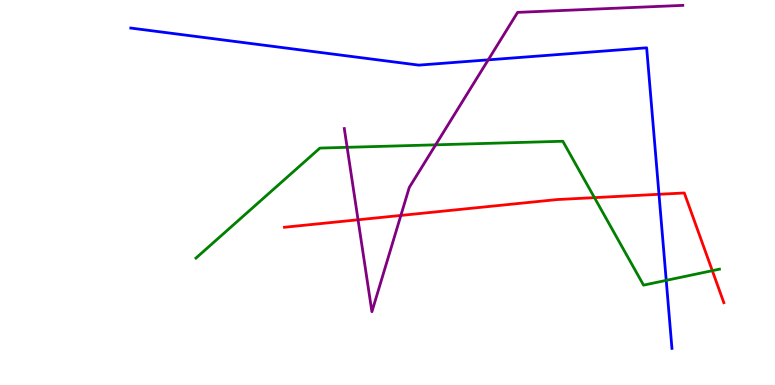[{'lines': ['blue', 'red'], 'intersections': [{'x': 8.5, 'y': 4.95}]}, {'lines': ['green', 'red'], 'intersections': [{'x': 7.67, 'y': 4.87}, {'x': 9.19, 'y': 2.97}]}, {'lines': ['purple', 'red'], 'intersections': [{'x': 4.62, 'y': 4.29}, {'x': 5.17, 'y': 4.4}]}, {'lines': ['blue', 'green'], 'intersections': [{'x': 8.6, 'y': 2.72}]}, {'lines': ['blue', 'purple'], 'intersections': [{'x': 6.3, 'y': 8.45}]}, {'lines': ['green', 'purple'], 'intersections': [{'x': 4.48, 'y': 6.17}, {'x': 5.62, 'y': 6.24}]}]